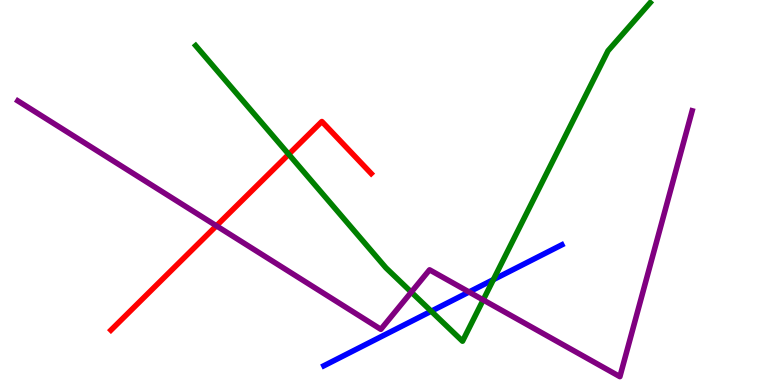[{'lines': ['blue', 'red'], 'intersections': []}, {'lines': ['green', 'red'], 'intersections': [{'x': 3.73, 'y': 5.99}]}, {'lines': ['purple', 'red'], 'intersections': [{'x': 2.79, 'y': 4.13}]}, {'lines': ['blue', 'green'], 'intersections': [{'x': 5.56, 'y': 1.92}, {'x': 6.37, 'y': 2.74}]}, {'lines': ['blue', 'purple'], 'intersections': [{'x': 6.05, 'y': 2.42}]}, {'lines': ['green', 'purple'], 'intersections': [{'x': 5.31, 'y': 2.41}, {'x': 6.23, 'y': 2.21}]}]